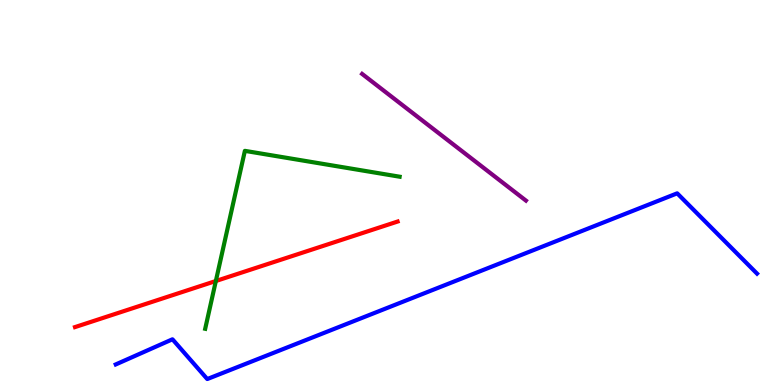[{'lines': ['blue', 'red'], 'intersections': []}, {'lines': ['green', 'red'], 'intersections': [{'x': 2.79, 'y': 2.7}]}, {'lines': ['purple', 'red'], 'intersections': []}, {'lines': ['blue', 'green'], 'intersections': []}, {'lines': ['blue', 'purple'], 'intersections': []}, {'lines': ['green', 'purple'], 'intersections': []}]